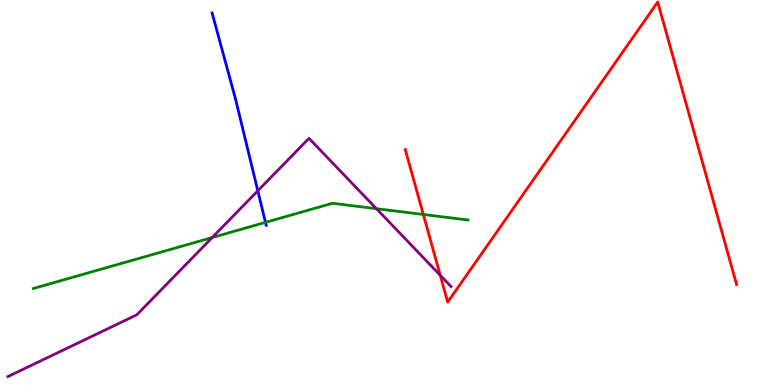[{'lines': ['blue', 'red'], 'intersections': []}, {'lines': ['green', 'red'], 'intersections': [{'x': 5.46, 'y': 4.43}]}, {'lines': ['purple', 'red'], 'intersections': [{'x': 5.68, 'y': 2.85}]}, {'lines': ['blue', 'green'], 'intersections': [{'x': 3.43, 'y': 4.22}]}, {'lines': ['blue', 'purple'], 'intersections': [{'x': 3.33, 'y': 5.04}]}, {'lines': ['green', 'purple'], 'intersections': [{'x': 2.74, 'y': 3.83}, {'x': 4.86, 'y': 4.58}]}]